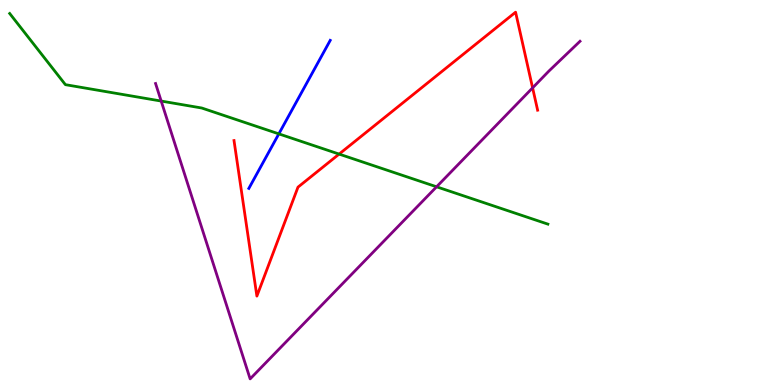[{'lines': ['blue', 'red'], 'intersections': []}, {'lines': ['green', 'red'], 'intersections': [{'x': 4.38, 'y': 6.0}]}, {'lines': ['purple', 'red'], 'intersections': [{'x': 6.87, 'y': 7.72}]}, {'lines': ['blue', 'green'], 'intersections': [{'x': 3.6, 'y': 6.52}]}, {'lines': ['blue', 'purple'], 'intersections': []}, {'lines': ['green', 'purple'], 'intersections': [{'x': 2.08, 'y': 7.37}, {'x': 5.63, 'y': 5.15}]}]